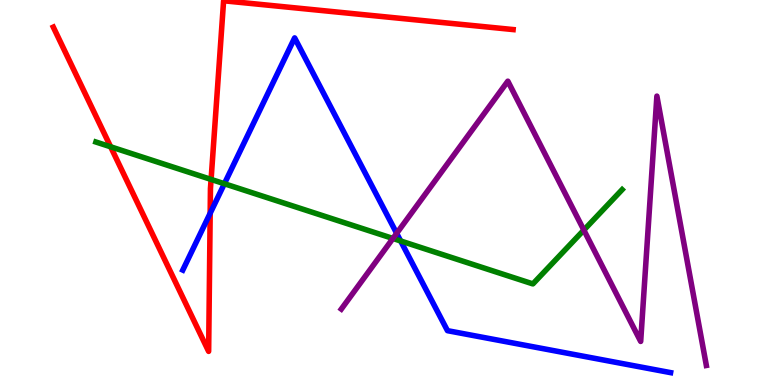[{'lines': ['blue', 'red'], 'intersections': [{'x': 2.71, 'y': 4.46}]}, {'lines': ['green', 'red'], 'intersections': [{'x': 1.43, 'y': 6.19}, {'x': 2.72, 'y': 5.34}]}, {'lines': ['purple', 'red'], 'intersections': []}, {'lines': ['blue', 'green'], 'intersections': [{'x': 2.9, 'y': 5.23}, {'x': 5.17, 'y': 3.74}]}, {'lines': ['blue', 'purple'], 'intersections': [{'x': 5.12, 'y': 3.94}]}, {'lines': ['green', 'purple'], 'intersections': [{'x': 5.07, 'y': 3.81}, {'x': 7.53, 'y': 4.02}]}]